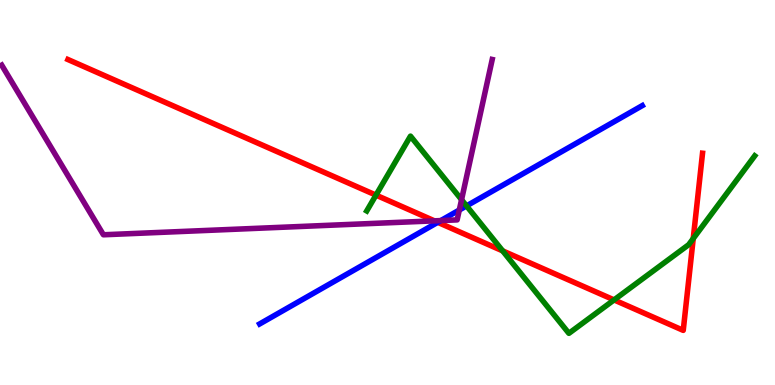[{'lines': ['blue', 'red'], 'intersections': [{'x': 5.65, 'y': 4.23}]}, {'lines': ['green', 'red'], 'intersections': [{'x': 4.85, 'y': 4.93}, {'x': 6.49, 'y': 3.48}, {'x': 7.92, 'y': 2.21}, {'x': 8.94, 'y': 3.8}]}, {'lines': ['purple', 'red'], 'intersections': [{'x': 5.61, 'y': 4.26}]}, {'lines': ['blue', 'green'], 'intersections': [{'x': 6.02, 'y': 4.65}]}, {'lines': ['blue', 'purple'], 'intersections': [{'x': 5.69, 'y': 4.27}, {'x': 5.93, 'y': 4.54}]}, {'lines': ['green', 'purple'], 'intersections': [{'x': 5.96, 'y': 4.81}]}]